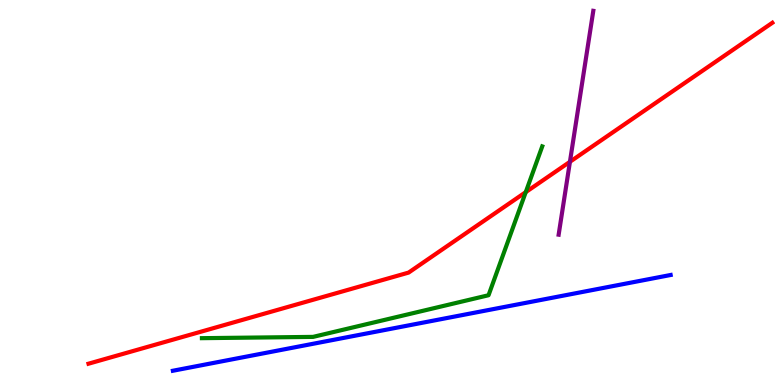[{'lines': ['blue', 'red'], 'intersections': []}, {'lines': ['green', 'red'], 'intersections': [{'x': 6.78, 'y': 5.01}]}, {'lines': ['purple', 'red'], 'intersections': [{'x': 7.35, 'y': 5.8}]}, {'lines': ['blue', 'green'], 'intersections': []}, {'lines': ['blue', 'purple'], 'intersections': []}, {'lines': ['green', 'purple'], 'intersections': []}]